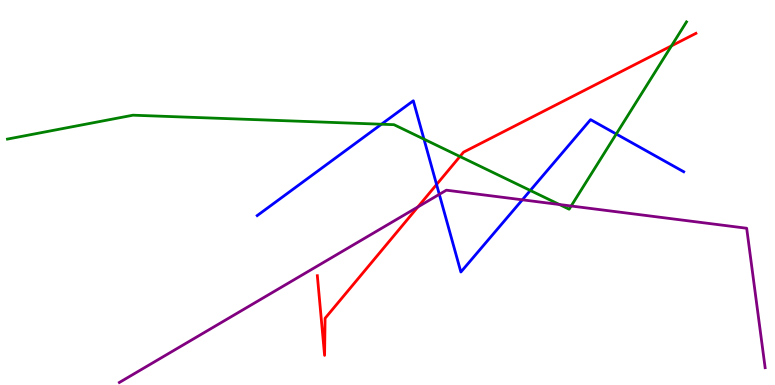[{'lines': ['blue', 'red'], 'intersections': [{'x': 5.63, 'y': 5.21}]}, {'lines': ['green', 'red'], 'intersections': [{'x': 5.93, 'y': 5.93}, {'x': 8.66, 'y': 8.81}]}, {'lines': ['purple', 'red'], 'intersections': [{'x': 5.39, 'y': 4.63}]}, {'lines': ['blue', 'green'], 'intersections': [{'x': 4.92, 'y': 6.77}, {'x': 5.47, 'y': 6.39}, {'x': 6.84, 'y': 5.05}, {'x': 7.95, 'y': 6.52}]}, {'lines': ['blue', 'purple'], 'intersections': [{'x': 5.67, 'y': 4.95}, {'x': 6.74, 'y': 4.81}]}, {'lines': ['green', 'purple'], 'intersections': [{'x': 7.22, 'y': 4.69}, {'x': 7.37, 'y': 4.65}]}]